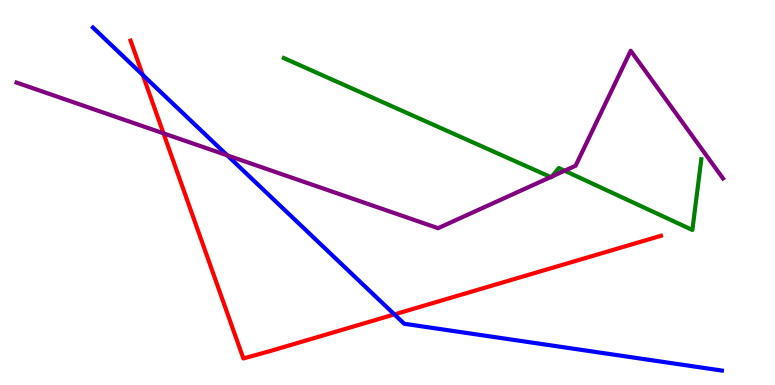[{'lines': ['blue', 'red'], 'intersections': [{'x': 1.84, 'y': 8.05}, {'x': 5.09, 'y': 1.83}]}, {'lines': ['green', 'red'], 'intersections': []}, {'lines': ['purple', 'red'], 'intersections': [{'x': 2.11, 'y': 6.54}]}, {'lines': ['blue', 'green'], 'intersections': []}, {'lines': ['blue', 'purple'], 'intersections': [{'x': 2.93, 'y': 5.96}]}, {'lines': ['green', 'purple'], 'intersections': [{'x': 7.11, 'y': 5.4}, {'x': 7.12, 'y': 5.42}, {'x': 7.29, 'y': 5.57}]}]